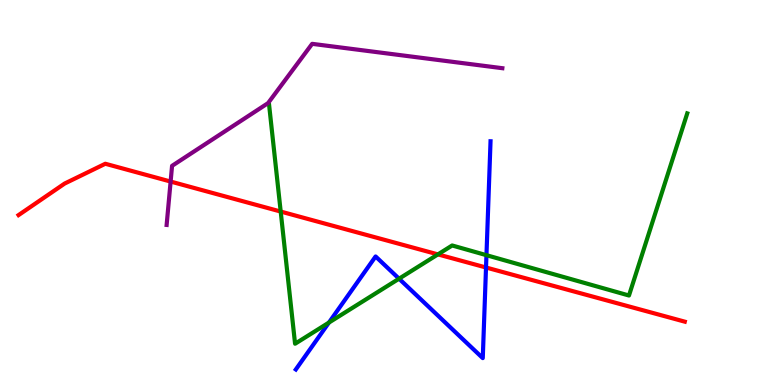[{'lines': ['blue', 'red'], 'intersections': [{'x': 6.27, 'y': 3.05}]}, {'lines': ['green', 'red'], 'intersections': [{'x': 3.62, 'y': 4.51}, {'x': 5.65, 'y': 3.39}]}, {'lines': ['purple', 'red'], 'intersections': [{'x': 2.2, 'y': 5.28}]}, {'lines': ['blue', 'green'], 'intersections': [{'x': 4.24, 'y': 1.62}, {'x': 5.15, 'y': 2.76}, {'x': 6.28, 'y': 3.37}]}, {'lines': ['blue', 'purple'], 'intersections': []}, {'lines': ['green', 'purple'], 'intersections': []}]